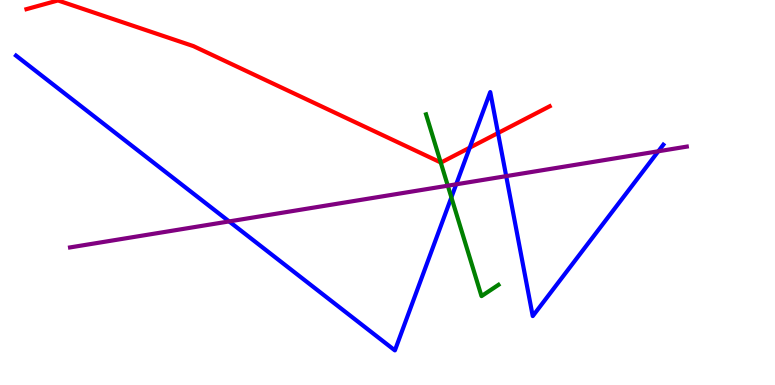[{'lines': ['blue', 'red'], 'intersections': [{'x': 6.06, 'y': 6.16}, {'x': 6.43, 'y': 6.54}]}, {'lines': ['green', 'red'], 'intersections': [{'x': 5.69, 'y': 5.78}]}, {'lines': ['purple', 'red'], 'intersections': []}, {'lines': ['blue', 'green'], 'intersections': [{'x': 5.82, 'y': 4.87}]}, {'lines': ['blue', 'purple'], 'intersections': [{'x': 2.96, 'y': 4.25}, {'x': 5.89, 'y': 5.21}, {'x': 6.53, 'y': 5.43}, {'x': 8.49, 'y': 6.07}]}, {'lines': ['green', 'purple'], 'intersections': [{'x': 5.78, 'y': 5.18}]}]